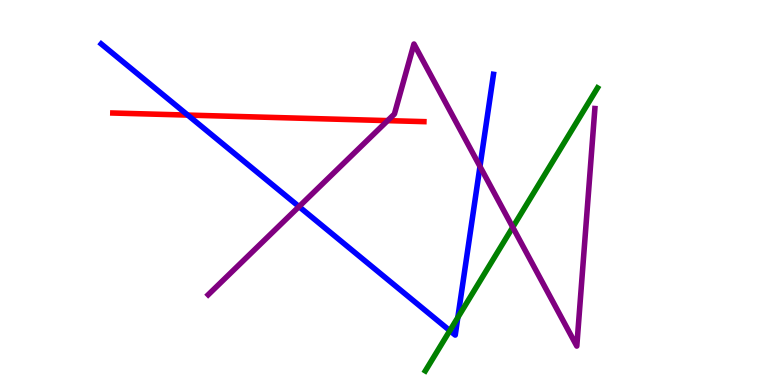[{'lines': ['blue', 'red'], 'intersections': [{'x': 2.42, 'y': 7.01}]}, {'lines': ['green', 'red'], 'intersections': []}, {'lines': ['purple', 'red'], 'intersections': [{'x': 5.0, 'y': 6.87}]}, {'lines': ['blue', 'green'], 'intersections': [{'x': 5.8, 'y': 1.41}, {'x': 5.91, 'y': 1.75}]}, {'lines': ['blue', 'purple'], 'intersections': [{'x': 3.86, 'y': 4.63}, {'x': 6.19, 'y': 5.68}]}, {'lines': ['green', 'purple'], 'intersections': [{'x': 6.62, 'y': 4.1}]}]